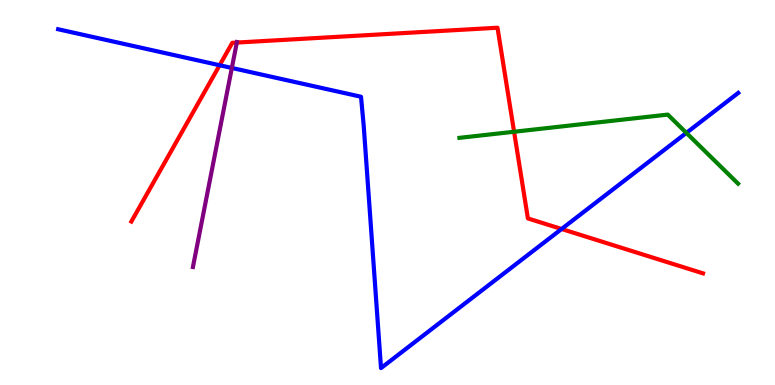[{'lines': ['blue', 'red'], 'intersections': [{'x': 2.83, 'y': 8.31}, {'x': 7.25, 'y': 4.05}]}, {'lines': ['green', 'red'], 'intersections': [{'x': 6.63, 'y': 6.58}]}, {'lines': ['purple', 'red'], 'intersections': [{'x': 3.06, 'y': 8.89}]}, {'lines': ['blue', 'green'], 'intersections': [{'x': 8.86, 'y': 6.55}]}, {'lines': ['blue', 'purple'], 'intersections': [{'x': 2.99, 'y': 8.23}]}, {'lines': ['green', 'purple'], 'intersections': []}]